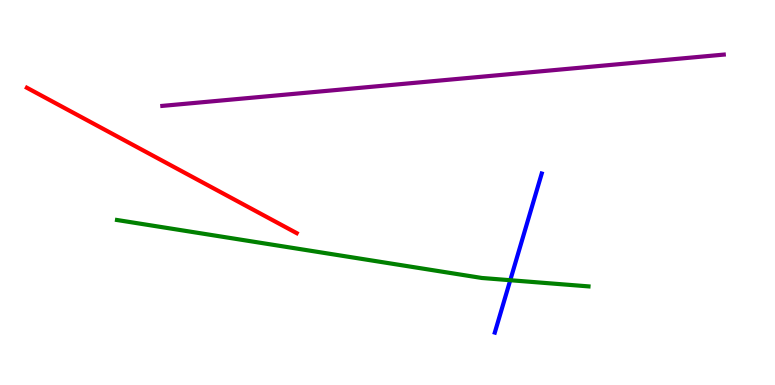[{'lines': ['blue', 'red'], 'intersections': []}, {'lines': ['green', 'red'], 'intersections': []}, {'lines': ['purple', 'red'], 'intersections': []}, {'lines': ['blue', 'green'], 'intersections': [{'x': 6.58, 'y': 2.72}]}, {'lines': ['blue', 'purple'], 'intersections': []}, {'lines': ['green', 'purple'], 'intersections': []}]